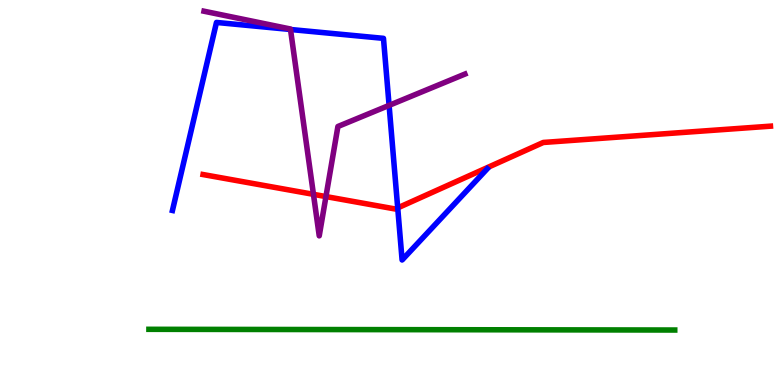[{'lines': ['blue', 'red'], 'intersections': [{'x': 5.13, 'y': 4.6}]}, {'lines': ['green', 'red'], 'intersections': []}, {'lines': ['purple', 'red'], 'intersections': [{'x': 4.04, 'y': 4.95}, {'x': 4.21, 'y': 4.89}]}, {'lines': ['blue', 'green'], 'intersections': []}, {'lines': ['blue', 'purple'], 'intersections': [{'x': 3.75, 'y': 9.23}, {'x': 5.02, 'y': 7.26}]}, {'lines': ['green', 'purple'], 'intersections': []}]